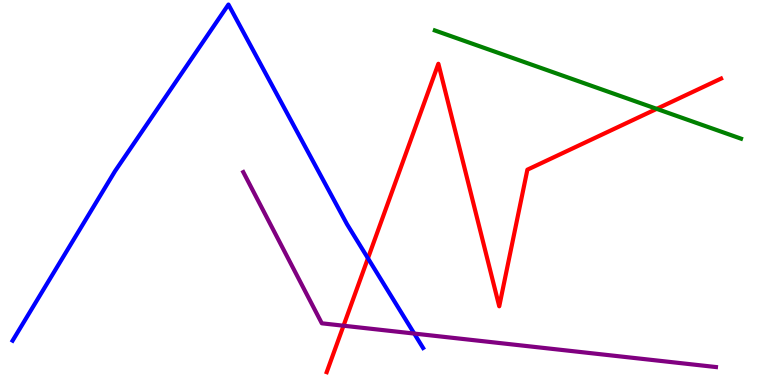[{'lines': ['blue', 'red'], 'intersections': [{'x': 4.75, 'y': 3.29}]}, {'lines': ['green', 'red'], 'intersections': [{'x': 8.47, 'y': 7.17}]}, {'lines': ['purple', 'red'], 'intersections': [{'x': 4.43, 'y': 1.54}]}, {'lines': ['blue', 'green'], 'intersections': []}, {'lines': ['blue', 'purple'], 'intersections': [{'x': 5.34, 'y': 1.34}]}, {'lines': ['green', 'purple'], 'intersections': []}]